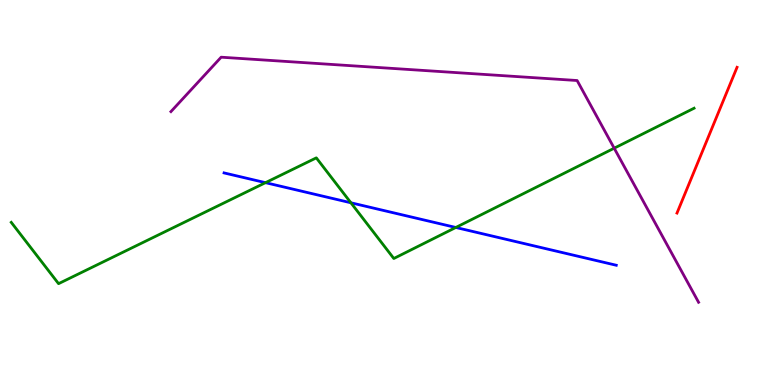[{'lines': ['blue', 'red'], 'intersections': []}, {'lines': ['green', 'red'], 'intersections': []}, {'lines': ['purple', 'red'], 'intersections': []}, {'lines': ['blue', 'green'], 'intersections': [{'x': 3.43, 'y': 5.26}, {'x': 4.53, 'y': 4.73}, {'x': 5.88, 'y': 4.09}]}, {'lines': ['blue', 'purple'], 'intersections': []}, {'lines': ['green', 'purple'], 'intersections': [{'x': 7.93, 'y': 6.15}]}]